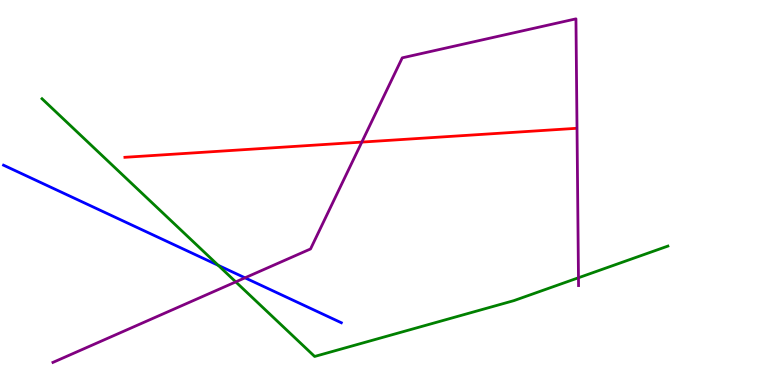[{'lines': ['blue', 'red'], 'intersections': []}, {'lines': ['green', 'red'], 'intersections': []}, {'lines': ['purple', 'red'], 'intersections': [{'x': 4.67, 'y': 6.31}]}, {'lines': ['blue', 'green'], 'intersections': [{'x': 2.82, 'y': 3.11}]}, {'lines': ['blue', 'purple'], 'intersections': [{'x': 3.16, 'y': 2.78}]}, {'lines': ['green', 'purple'], 'intersections': [{'x': 3.04, 'y': 2.68}, {'x': 7.46, 'y': 2.79}]}]